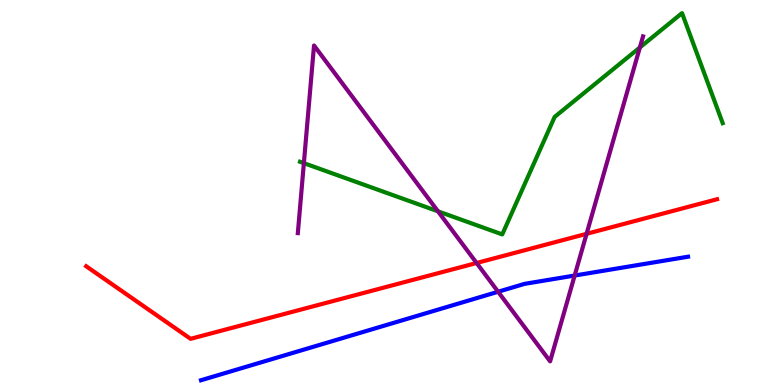[{'lines': ['blue', 'red'], 'intersections': []}, {'lines': ['green', 'red'], 'intersections': []}, {'lines': ['purple', 'red'], 'intersections': [{'x': 6.15, 'y': 3.17}, {'x': 7.57, 'y': 3.93}]}, {'lines': ['blue', 'green'], 'intersections': []}, {'lines': ['blue', 'purple'], 'intersections': [{'x': 6.43, 'y': 2.42}, {'x': 7.41, 'y': 2.84}]}, {'lines': ['green', 'purple'], 'intersections': [{'x': 3.92, 'y': 5.76}, {'x': 5.65, 'y': 4.51}, {'x': 8.26, 'y': 8.77}]}]